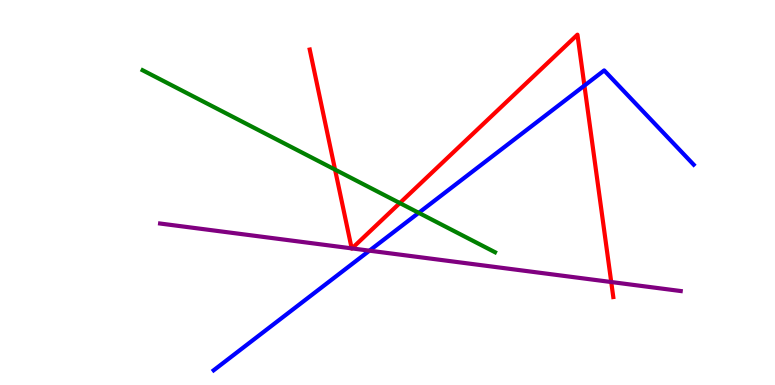[{'lines': ['blue', 'red'], 'intersections': [{'x': 7.54, 'y': 7.78}]}, {'lines': ['green', 'red'], 'intersections': [{'x': 4.32, 'y': 5.59}, {'x': 5.16, 'y': 4.73}]}, {'lines': ['purple', 'red'], 'intersections': [{'x': 4.54, 'y': 3.55}, {'x': 4.54, 'y': 3.55}, {'x': 7.89, 'y': 2.67}]}, {'lines': ['blue', 'green'], 'intersections': [{'x': 5.4, 'y': 4.47}]}, {'lines': ['blue', 'purple'], 'intersections': [{'x': 4.77, 'y': 3.49}]}, {'lines': ['green', 'purple'], 'intersections': []}]